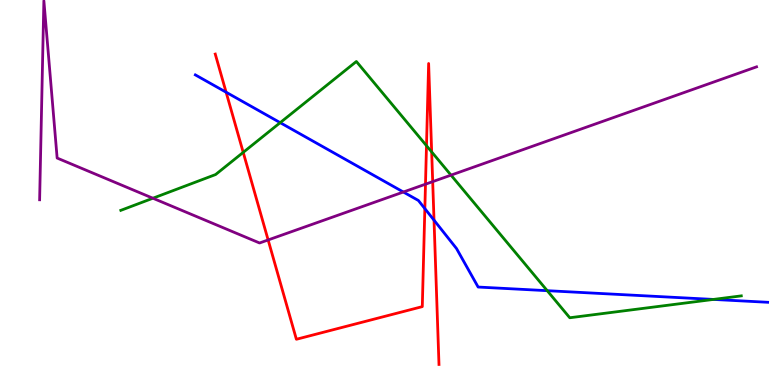[{'lines': ['blue', 'red'], 'intersections': [{'x': 2.92, 'y': 7.6}, {'x': 5.48, 'y': 4.58}, {'x': 5.6, 'y': 4.28}]}, {'lines': ['green', 'red'], 'intersections': [{'x': 3.14, 'y': 6.04}, {'x': 5.5, 'y': 6.22}, {'x': 5.57, 'y': 6.05}]}, {'lines': ['purple', 'red'], 'intersections': [{'x': 3.46, 'y': 3.77}, {'x': 5.49, 'y': 5.22}, {'x': 5.58, 'y': 5.28}]}, {'lines': ['blue', 'green'], 'intersections': [{'x': 3.62, 'y': 6.81}, {'x': 7.06, 'y': 2.45}, {'x': 9.21, 'y': 2.22}]}, {'lines': ['blue', 'purple'], 'intersections': [{'x': 5.2, 'y': 5.01}]}, {'lines': ['green', 'purple'], 'intersections': [{'x': 1.97, 'y': 4.85}, {'x': 5.82, 'y': 5.45}]}]